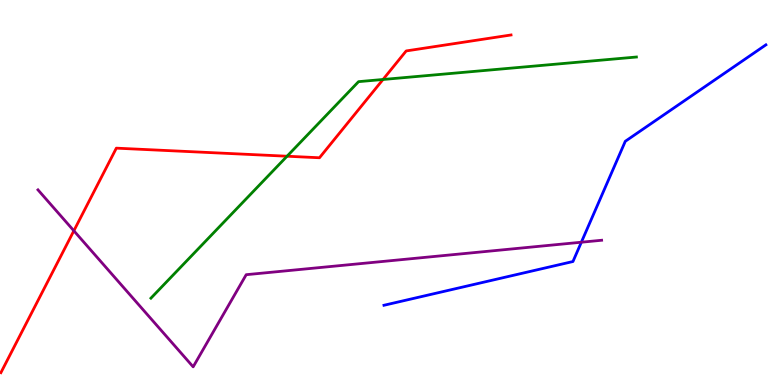[{'lines': ['blue', 'red'], 'intersections': []}, {'lines': ['green', 'red'], 'intersections': [{'x': 3.7, 'y': 5.94}, {'x': 4.94, 'y': 7.94}]}, {'lines': ['purple', 'red'], 'intersections': [{'x': 0.953, 'y': 4.01}]}, {'lines': ['blue', 'green'], 'intersections': []}, {'lines': ['blue', 'purple'], 'intersections': [{'x': 7.5, 'y': 3.71}]}, {'lines': ['green', 'purple'], 'intersections': []}]